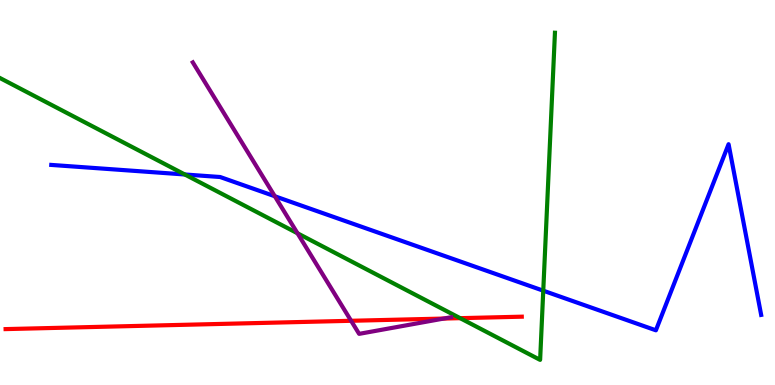[{'lines': ['blue', 'red'], 'intersections': []}, {'lines': ['green', 'red'], 'intersections': [{'x': 5.94, 'y': 1.74}]}, {'lines': ['purple', 'red'], 'intersections': [{'x': 4.53, 'y': 1.67}, {'x': 5.73, 'y': 1.73}]}, {'lines': ['blue', 'green'], 'intersections': [{'x': 2.38, 'y': 5.47}, {'x': 7.01, 'y': 2.45}]}, {'lines': ['blue', 'purple'], 'intersections': [{'x': 3.55, 'y': 4.9}]}, {'lines': ['green', 'purple'], 'intersections': [{'x': 3.84, 'y': 3.94}]}]